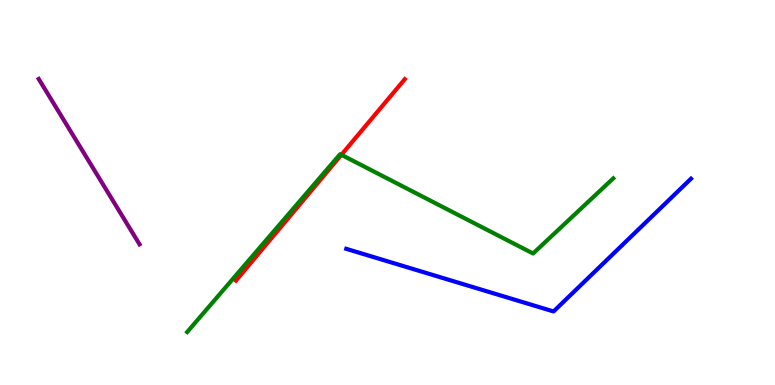[{'lines': ['blue', 'red'], 'intersections': []}, {'lines': ['green', 'red'], 'intersections': [{'x': 4.4, 'y': 5.98}]}, {'lines': ['purple', 'red'], 'intersections': []}, {'lines': ['blue', 'green'], 'intersections': []}, {'lines': ['blue', 'purple'], 'intersections': []}, {'lines': ['green', 'purple'], 'intersections': []}]